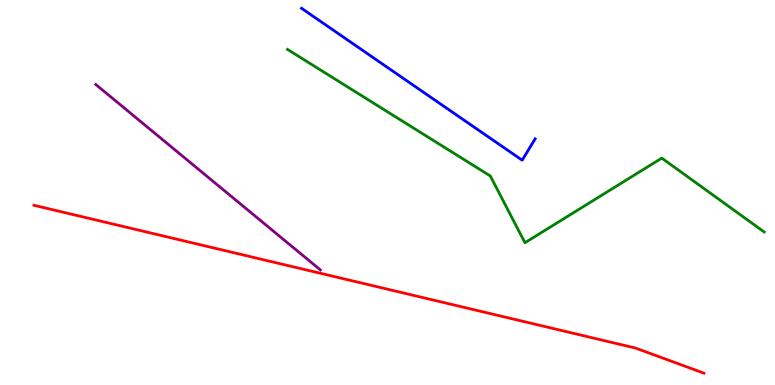[{'lines': ['blue', 'red'], 'intersections': []}, {'lines': ['green', 'red'], 'intersections': []}, {'lines': ['purple', 'red'], 'intersections': []}, {'lines': ['blue', 'green'], 'intersections': []}, {'lines': ['blue', 'purple'], 'intersections': []}, {'lines': ['green', 'purple'], 'intersections': []}]